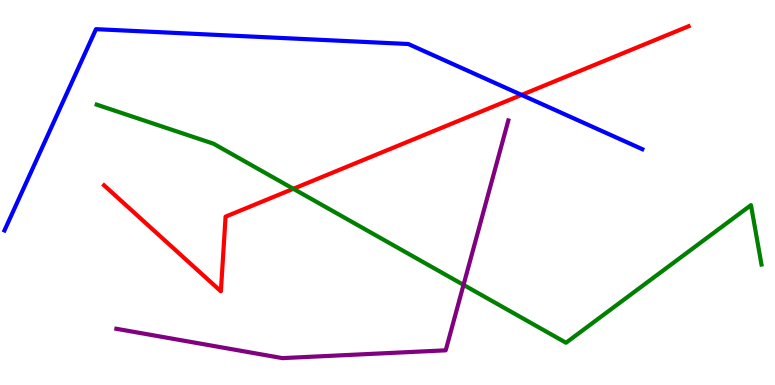[{'lines': ['blue', 'red'], 'intersections': [{'x': 6.73, 'y': 7.53}]}, {'lines': ['green', 'red'], 'intersections': [{'x': 3.79, 'y': 5.1}]}, {'lines': ['purple', 'red'], 'intersections': []}, {'lines': ['blue', 'green'], 'intersections': []}, {'lines': ['blue', 'purple'], 'intersections': []}, {'lines': ['green', 'purple'], 'intersections': [{'x': 5.98, 'y': 2.6}]}]